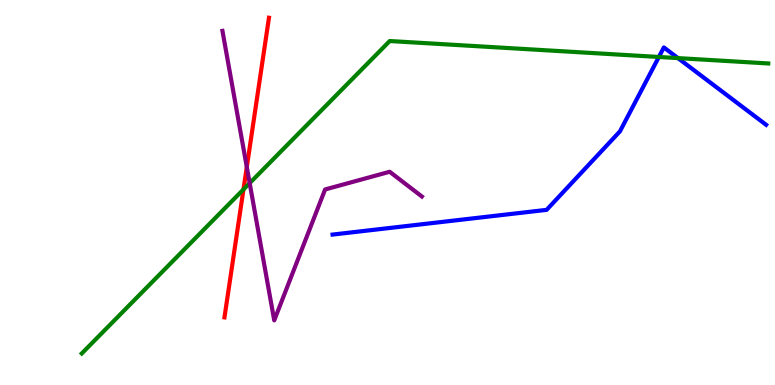[{'lines': ['blue', 'red'], 'intersections': []}, {'lines': ['green', 'red'], 'intersections': [{'x': 3.14, 'y': 5.08}]}, {'lines': ['purple', 'red'], 'intersections': [{'x': 3.18, 'y': 5.66}]}, {'lines': ['blue', 'green'], 'intersections': [{'x': 8.5, 'y': 8.52}, {'x': 8.75, 'y': 8.49}]}, {'lines': ['blue', 'purple'], 'intersections': []}, {'lines': ['green', 'purple'], 'intersections': [{'x': 3.22, 'y': 5.24}]}]